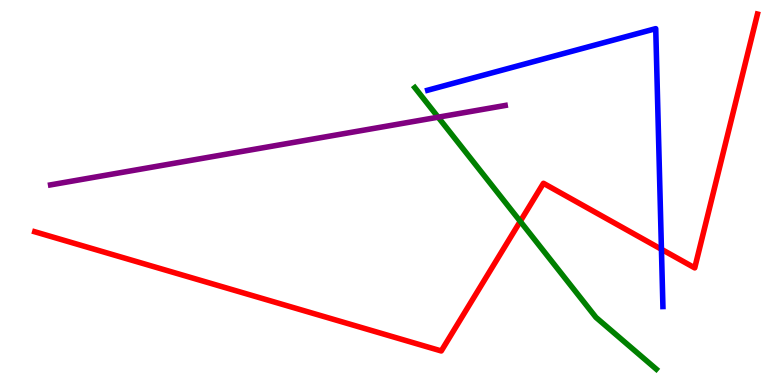[{'lines': ['blue', 'red'], 'intersections': [{'x': 8.53, 'y': 3.53}]}, {'lines': ['green', 'red'], 'intersections': [{'x': 6.71, 'y': 4.25}]}, {'lines': ['purple', 'red'], 'intersections': []}, {'lines': ['blue', 'green'], 'intersections': []}, {'lines': ['blue', 'purple'], 'intersections': []}, {'lines': ['green', 'purple'], 'intersections': [{'x': 5.65, 'y': 6.96}]}]